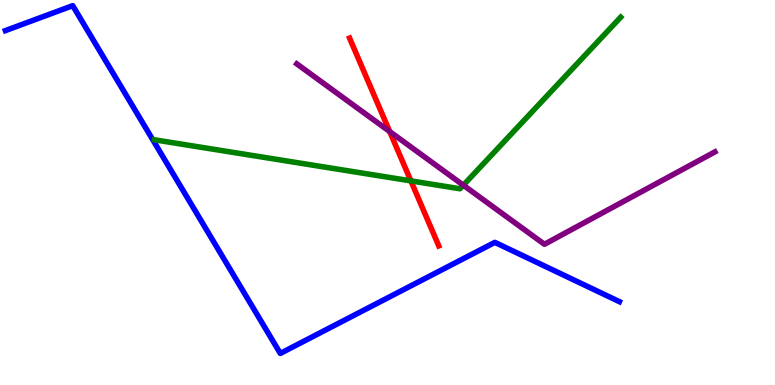[{'lines': ['blue', 'red'], 'intersections': []}, {'lines': ['green', 'red'], 'intersections': [{'x': 5.3, 'y': 5.3}]}, {'lines': ['purple', 'red'], 'intersections': [{'x': 5.03, 'y': 6.58}]}, {'lines': ['blue', 'green'], 'intersections': []}, {'lines': ['blue', 'purple'], 'intersections': []}, {'lines': ['green', 'purple'], 'intersections': [{'x': 5.98, 'y': 5.19}]}]